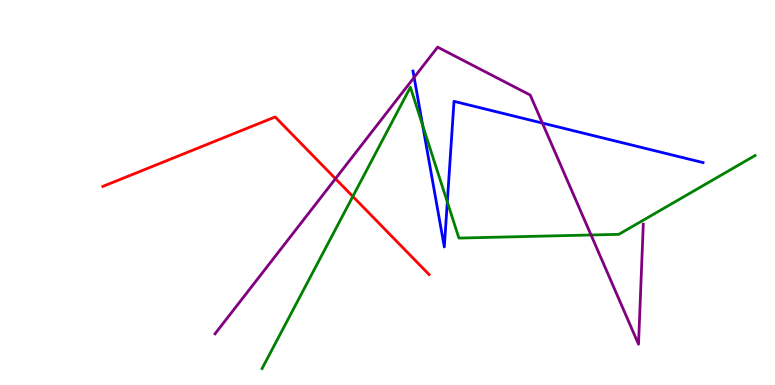[{'lines': ['blue', 'red'], 'intersections': []}, {'lines': ['green', 'red'], 'intersections': [{'x': 4.55, 'y': 4.9}]}, {'lines': ['purple', 'red'], 'intersections': [{'x': 4.33, 'y': 5.36}]}, {'lines': ['blue', 'green'], 'intersections': [{'x': 5.45, 'y': 6.74}, {'x': 5.77, 'y': 4.75}]}, {'lines': ['blue', 'purple'], 'intersections': [{'x': 5.34, 'y': 7.99}, {'x': 7.0, 'y': 6.8}]}, {'lines': ['green', 'purple'], 'intersections': [{'x': 7.63, 'y': 3.9}]}]